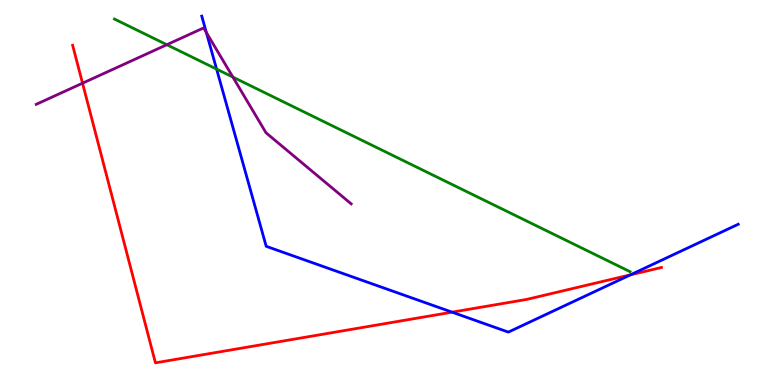[{'lines': ['blue', 'red'], 'intersections': [{'x': 5.83, 'y': 1.89}, {'x': 8.13, 'y': 2.86}]}, {'lines': ['green', 'red'], 'intersections': []}, {'lines': ['purple', 'red'], 'intersections': [{'x': 1.06, 'y': 7.84}]}, {'lines': ['blue', 'green'], 'intersections': [{'x': 2.79, 'y': 8.21}]}, {'lines': ['blue', 'purple'], 'intersections': [{'x': 2.66, 'y': 9.16}]}, {'lines': ['green', 'purple'], 'intersections': [{'x': 2.15, 'y': 8.84}, {'x': 3.0, 'y': 8.0}]}]